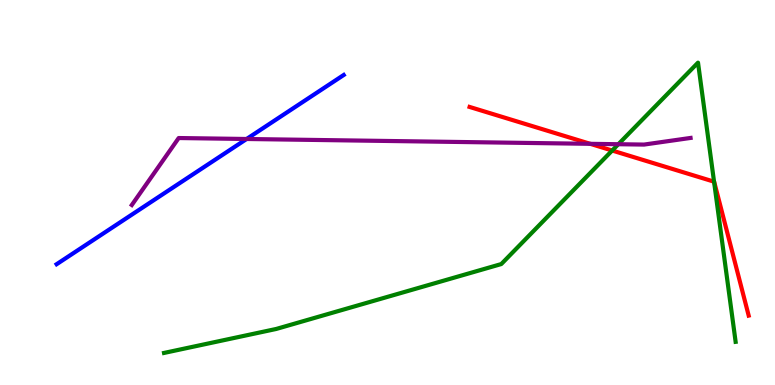[{'lines': ['blue', 'red'], 'intersections': []}, {'lines': ['green', 'red'], 'intersections': [{'x': 7.9, 'y': 6.09}, {'x': 9.21, 'y': 5.28}]}, {'lines': ['purple', 'red'], 'intersections': [{'x': 7.62, 'y': 6.26}]}, {'lines': ['blue', 'green'], 'intersections': []}, {'lines': ['blue', 'purple'], 'intersections': [{'x': 3.18, 'y': 6.39}]}, {'lines': ['green', 'purple'], 'intersections': [{'x': 7.98, 'y': 6.25}]}]